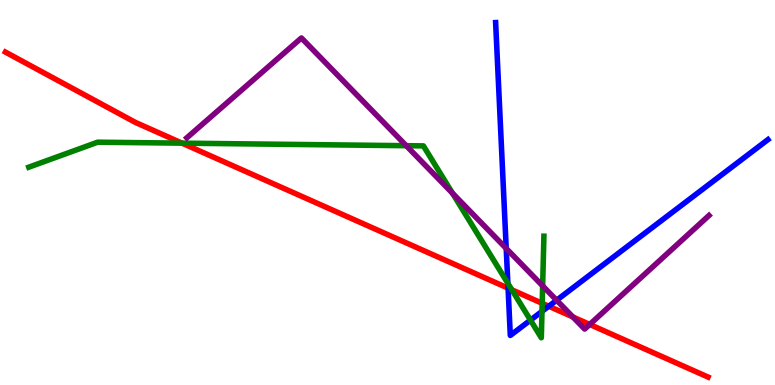[{'lines': ['blue', 'red'], 'intersections': [{'x': 6.56, 'y': 2.52}, {'x': 7.08, 'y': 2.05}]}, {'lines': ['green', 'red'], 'intersections': [{'x': 2.35, 'y': 6.28}, {'x': 6.6, 'y': 2.47}, {'x': 7.0, 'y': 2.12}]}, {'lines': ['purple', 'red'], 'intersections': [{'x': 7.39, 'y': 1.77}, {'x': 7.61, 'y': 1.57}]}, {'lines': ['blue', 'green'], 'intersections': [{'x': 6.55, 'y': 2.64}, {'x': 6.84, 'y': 1.69}, {'x': 6.99, 'y': 1.91}]}, {'lines': ['blue', 'purple'], 'intersections': [{'x': 6.53, 'y': 3.55}, {'x': 7.18, 'y': 2.2}]}, {'lines': ['green', 'purple'], 'intersections': [{'x': 5.24, 'y': 6.22}, {'x': 5.84, 'y': 4.98}, {'x': 7.0, 'y': 2.57}]}]